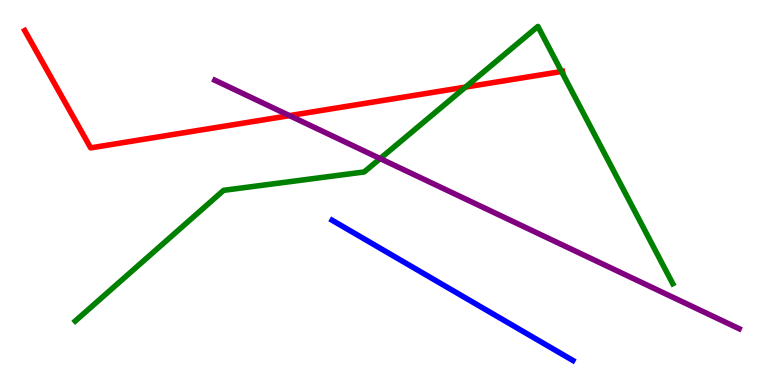[{'lines': ['blue', 'red'], 'intersections': []}, {'lines': ['green', 'red'], 'intersections': [{'x': 6.01, 'y': 7.74}, {'x': 7.25, 'y': 8.14}]}, {'lines': ['purple', 'red'], 'intersections': [{'x': 3.74, 'y': 7.0}]}, {'lines': ['blue', 'green'], 'intersections': []}, {'lines': ['blue', 'purple'], 'intersections': []}, {'lines': ['green', 'purple'], 'intersections': [{'x': 4.91, 'y': 5.88}]}]